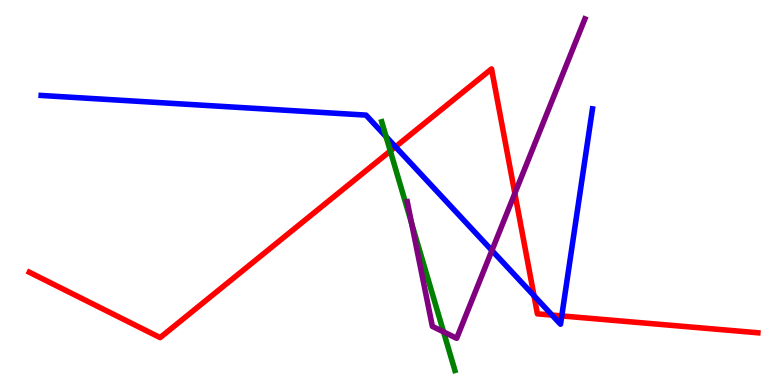[{'lines': ['blue', 'red'], 'intersections': [{'x': 5.1, 'y': 6.19}, {'x': 6.89, 'y': 2.32}, {'x': 7.12, 'y': 1.82}, {'x': 7.25, 'y': 1.79}]}, {'lines': ['green', 'red'], 'intersections': [{'x': 5.04, 'y': 6.08}]}, {'lines': ['purple', 'red'], 'intersections': [{'x': 6.64, 'y': 4.98}]}, {'lines': ['blue', 'green'], 'intersections': [{'x': 4.98, 'y': 6.45}]}, {'lines': ['blue', 'purple'], 'intersections': [{'x': 6.35, 'y': 3.49}]}, {'lines': ['green', 'purple'], 'intersections': [{'x': 5.31, 'y': 4.2}, {'x': 5.72, 'y': 1.38}]}]